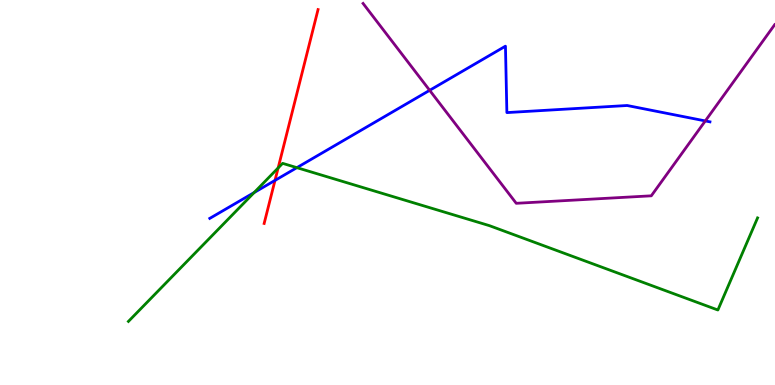[{'lines': ['blue', 'red'], 'intersections': [{'x': 3.55, 'y': 5.31}]}, {'lines': ['green', 'red'], 'intersections': [{'x': 3.59, 'y': 5.64}]}, {'lines': ['purple', 'red'], 'intersections': []}, {'lines': ['blue', 'green'], 'intersections': [{'x': 3.28, 'y': 5.0}, {'x': 3.83, 'y': 5.65}]}, {'lines': ['blue', 'purple'], 'intersections': [{'x': 5.54, 'y': 7.65}, {'x': 9.1, 'y': 6.86}]}, {'lines': ['green', 'purple'], 'intersections': []}]